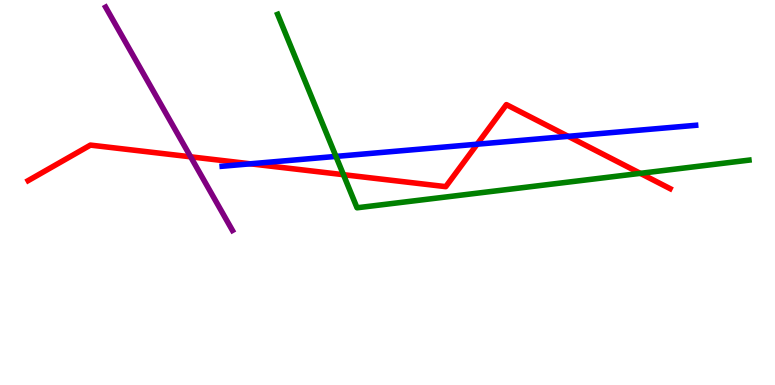[{'lines': ['blue', 'red'], 'intersections': [{'x': 3.23, 'y': 5.75}, {'x': 6.16, 'y': 6.25}, {'x': 7.33, 'y': 6.46}]}, {'lines': ['green', 'red'], 'intersections': [{'x': 4.43, 'y': 5.46}, {'x': 8.26, 'y': 5.5}]}, {'lines': ['purple', 'red'], 'intersections': [{'x': 2.46, 'y': 5.93}]}, {'lines': ['blue', 'green'], 'intersections': [{'x': 4.33, 'y': 5.94}]}, {'lines': ['blue', 'purple'], 'intersections': []}, {'lines': ['green', 'purple'], 'intersections': []}]